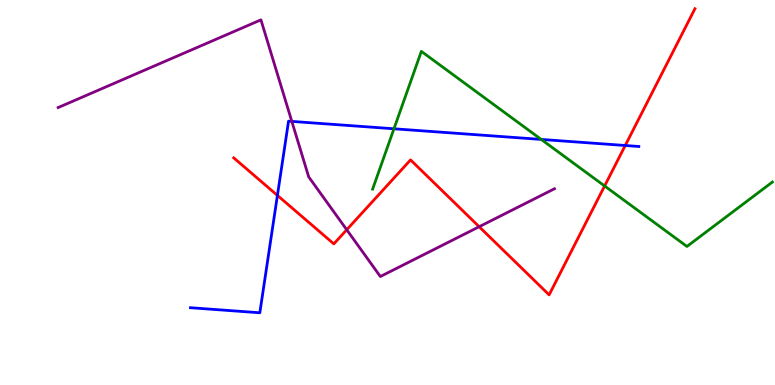[{'lines': ['blue', 'red'], 'intersections': [{'x': 3.58, 'y': 4.92}, {'x': 8.07, 'y': 6.22}]}, {'lines': ['green', 'red'], 'intersections': [{'x': 7.8, 'y': 5.17}]}, {'lines': ['purple', 'red'], 'intersections': [{'x': 4.47, 'y': 4.03}, {'x': 6.18, 'y': 4.11}]}, {'lines': ['blue', 'green'], 'intersections': [{'x': 5.08, 'y': 6.66}, {'x': 6.98, 'y': 6.38}]}, {'lines': ['blue', 'purple'], 'intersections': [{'x': 3.77, 'y': 6.85}]}, {'lines': ['green', 'purple'], 'intersections': []}]